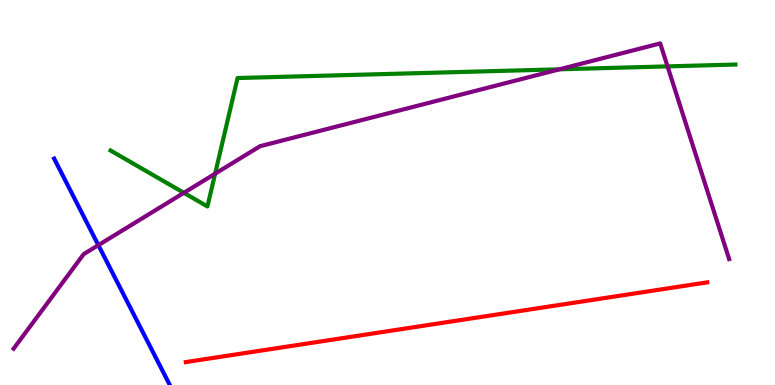[{'lines': ['blue', 'red'], 'intersections': []}, {'lines': ['green', 'red'], 'intersections': []}, {'lines': ['purple', 'red'], 'intersections': []}, {'lines': ['blue', 'green'], 'intersections': []}, {'lines': ['blue', 'purple'], 'intersections': [{'x': 1.27, 'y': 3.63}]}, {'lines': ['green', 'purple'], 'intersections': [{'x': 2.37, 'y': 4.99}, {'x': 2.78, 'y': 5.49}, {'x': 7.22, 'y': 8.2}, {'x': 8.61, 'y': 8.28}]}]